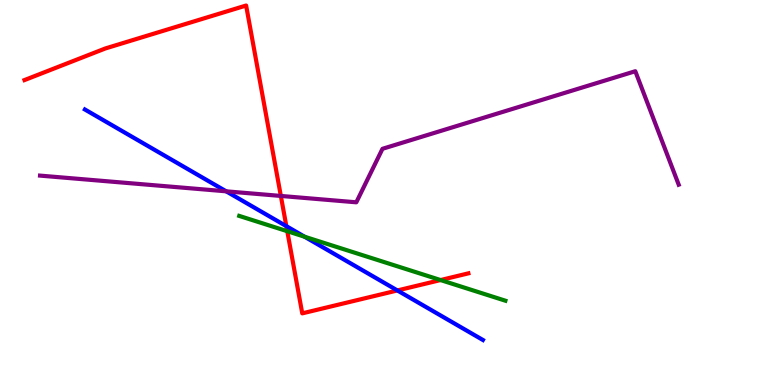[{'lines': ['blue', 'red'], 'intersections': [{'x': 3.69, 'y': 4.13}, {'x': 5.13, 'y': 2.46}]}, {'lines': ['green', 'red'], 'intersections': [{'x': 3.71, 'y': 3.99}, {'x': 5.68, 'y': 2.73}]}, {'lines': ['purple', 'red'], 'intersections': [{'x': 3.62, 'y': 4.91}]}, {'lines': ['blue', 'green'], 'intersections': [{'x': 3.93, 'y': 3.85}]}, {'lines': ['blue', 'purple'], 'intersections': [{'x': 2.92, 'y': 5.03}]}, {'lines': ['green', 'purple'], 'intersections': []}]